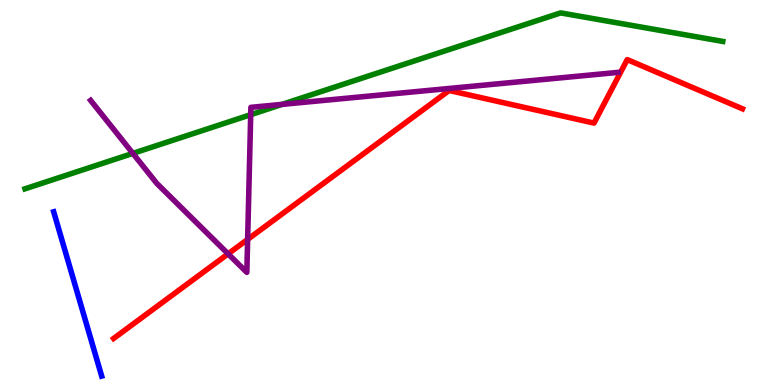[{'lines': ['blue', 'red'], 'intersections': []}, {'lines': ['green', 'red'], 'intersections': []}, {'lines': ['purple', 'red'], 'intersections': [{'x': 2.94, 'y': 3.41}, {'x': 3.2, 'y': 3.78}]}, {'lines': ['blue', 'green'], 'intersections': []}, {'lines': ['blue', 'purple'], 'intersections': []}, {'lines': ['green', 'purple'], 'intersections': [{'x': 1.71, 'y': 6.02}, {'x': 3.24, 'y': 7.02}, {'x': 3.64, 'y': 7.29}]}]